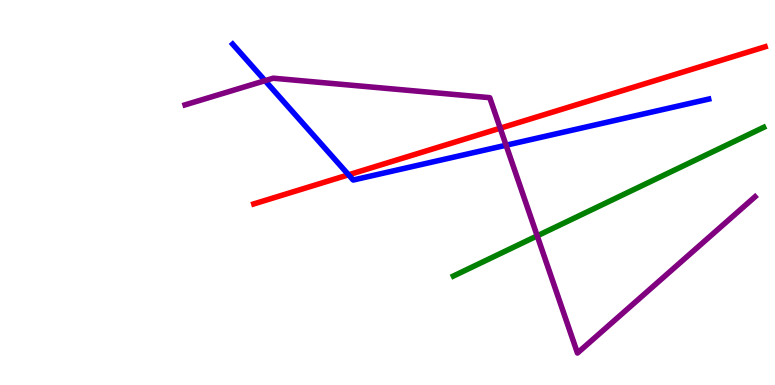[{'lines': ['blue', 'red'], 'intersections': [{'x': 4.5, 'y': 5.46}]}, {'lines': ['green', 'red'], 'intersections': []}, {'lines': ['purple', 'red'], 'intersections': [{'x': 6.45, 'y': 6.67}]}, {'lines': ['blue', 'green'], 'intersections': []}, {'lines': ['blue', 'purple'], 'intersections': [{'x': 3.42, 'y': 7.9}, {'x': 6.53, 'y': 6.23}]}, {'lines': ['green', 'purple'], 'intersections': [{'x': 6.93, 'y': 3.87}]}]